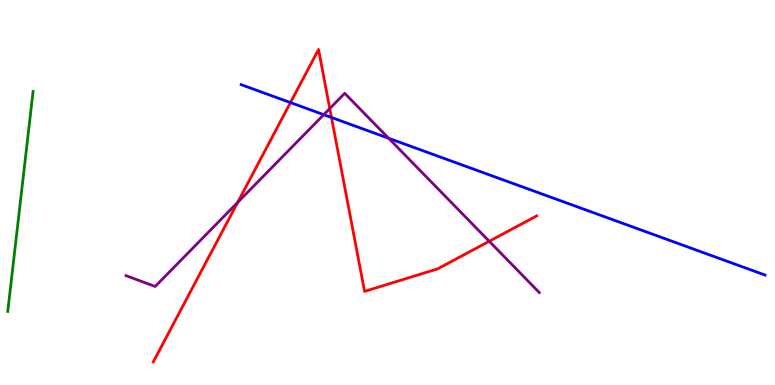[{'lines': ['blue', 'red'], 'intersections': [{'x': 3.75, 'y': 7.34}, {'x': 4.28, 'y': 6.95}]}, {'lines': ['green', 'red'], 'intersections': []}, {'lines': ['purple', 'red'], 'intersections': [{'x': 3.07, 'y': 4.74}, {'x': 4.26, 'y': 7.18}, {'x': 6.31, 'y': 3.73}]}, {'lines': ['blue', 'green'], 'intersections': []}, {'lines': ['blue', 'purple'], 'intersections': [{'x': 4.18, 'y': 7.02}, {'x': 5.01, 'y': 6.41}]}, {'lines': ['green', 'purple'], 'intersections': []}]